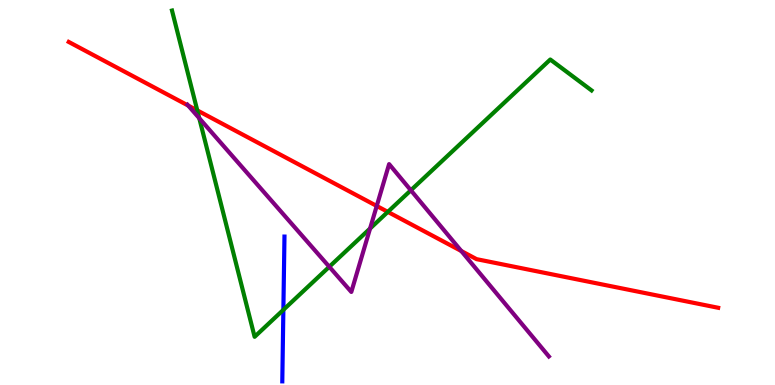[{'lines': ['blue', 'red'], 'intersections': []}, {'lines': ['green', 'red'], 'intersections': [{'x': 2.55, 'y': 7.13}, {'x': 5.0, 'y': 4.5}]}, {'lines': ['purple', 'red'], 'intersections': [{'x': 2.43, 'y': 7.26}, {'x': 4.86, 'y': 4.65}, {'x': 5.95, 'y': 3.48}]}, {'lines': ['blue', 'green'], 'intersections': [{'x': 3.66, 'y': 1.95}]}, {'lines': ['blue', 'purple'], 'intersections': []}, {'lines': ['green', 'purple'], 'intersections': [{'x': 2.57, 'y': 6.93}, {'x': 4.25, 'y': 3.07}, {'x': 4.78, 'y': 4.06}, {'x': 5.3, 'y': 5.06}]}]